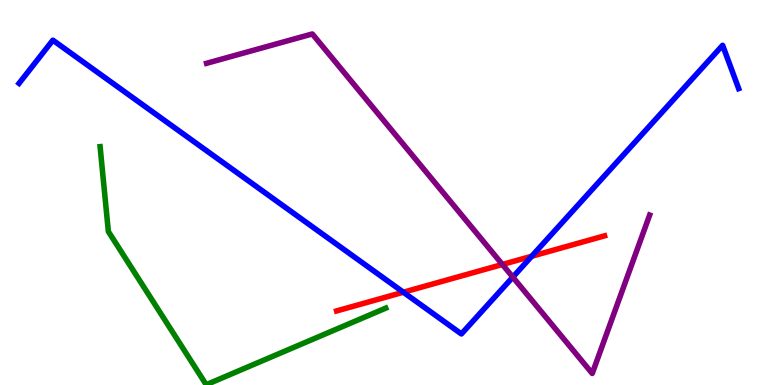[{'lines': ['blue', 'red'], 'intersections': [{'x': 5.2, 'y': 2.41}, {'x': 6.86, 'y': 3.34}]}, {'lines': ['green', 'red'], 'intersections': []}, {'lines': ['purple', 'red'], 'intersections': [{'x': 6.48, 'y': 3.13}]}, {'lines': ['blue', 'green'], 'intersections': []}, {'lines': ['blue', 'purple'], 'intersections': [{'x': 6.62, 'y': 2.8}]}, {'lines': ['green', 'purple'], 'intersections': []}]